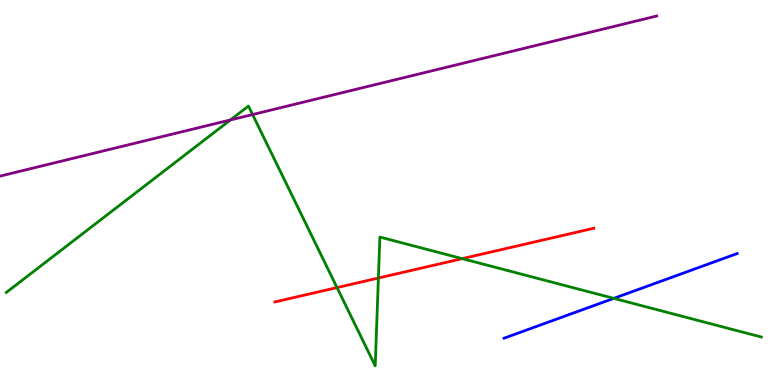[{'lines': ['blue', 'red'], 'intersections': []}, {'lines': ['green', 'red'], 'intersections': [{'x': 4.35, 'y': 2.53}, {'x': 4.88, 'y': 2.78}, {'x': 5.96, 'y': 3.28}]}, {'lines': ['purple', 'red'], 'intersections': []}, {'lines': ['blue', 'green'], 'intersections': [{'x': 7.92, 'y': 2.25}]}, {'lines': ['blue', 'purple'], 'intersections': []}, {'lines': ['green', 'purple'], 'intersections': [{'x': 2.97, 'y': 6.88}, {'x': 3.26, 'y': 7.02}]}]